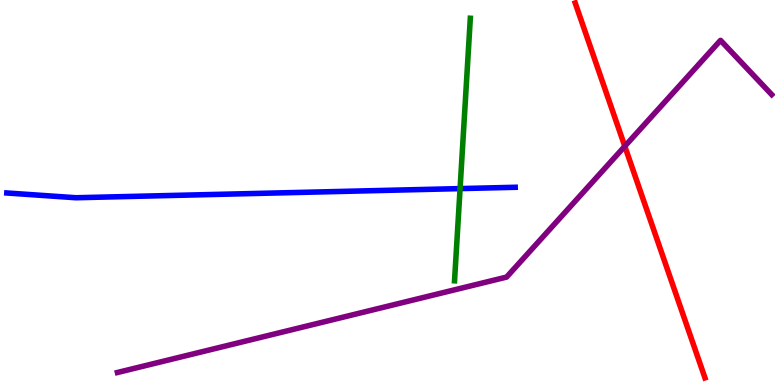[{'lines': ['blue', 'red'], 'intersections': []}, {'lines': ['green', 'red'], 'intersections': []}, {'lines': ['purple', 'red'], 'intersections': [{'x': 8.06, 'y': 6.2}]}, {'lines': ['blue', 'green'], 'intersections': [{'x': 5.94, 'y': 5.1}]}, {'lines': ['blue', 'purple'], 'intersections': []}, {'lines': ['green', 'purple'], 'intersections': []}]